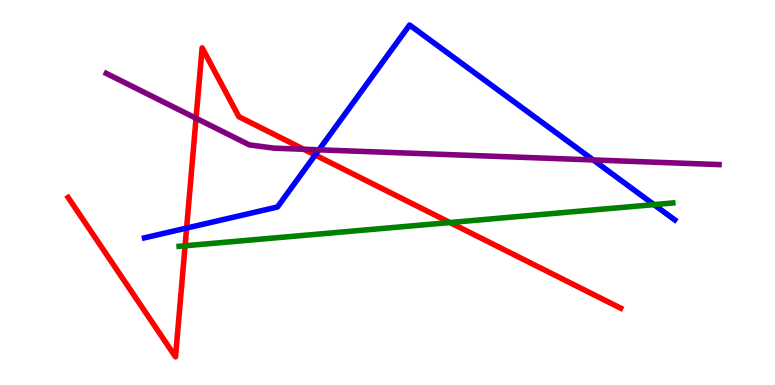[{'lines': ['blue', 'red'], 'intersections': [{'x': 2.41, 'y': 4.08}, {'x': 4.07, 'y': 5.97}]}, {'lines': ['green', 'red'], 'intersections': [{'x': 2.39, 'y': 3.62}, {'x': 5.81, 'y': 4.22}]}, {'lines': ['purple', 'red'], 'intersections': [{'x': 2.53, 'y': 6.93}, {'x': 3.92, 'y': 6.12}]}, {'lines': ['blue', 'green'], 'intersections': [{'x': 8.44, 'y': 4.69}]}, {'lines': ['blue', 'purple'], 'intersections': [{'x': 4.12, 'y': 6.11}, {'x': 7.65, 'y': 5.85}]}, {'lines': ['green', 'purple'], 'intersections': []}]